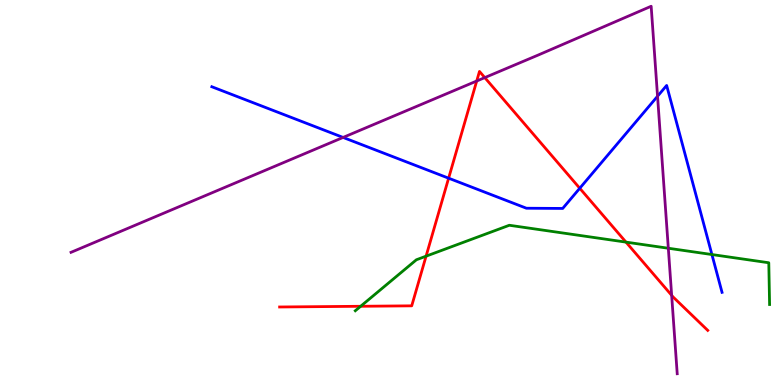[{'lines': ['blue', 'red'], 'intersections': [{'x': 5.79, 'y': 5.37}, {'x': 7.48, 'y': 5.11}]}, {'lines': ['green', 'red'], 'intersections': [{'x': 4.65, 'y': 2.04}, {'x': 5.5, 'y': 3.35}, {'x': 8.08, 'y': 3.71}]}, {'lines': ['purple', 'red'], 'intersections': [{'x': 6.15, 'y': 7.9}, {'x': 6.26, 'y': 7.98}, {'x': 8.67, 'y': 2.33}]}, {'lines': ['blue', 'green'], 'intersections': [{'x': 9.19, 'y': 3.39}]}, {'lines': ['blue', 'purple'], 'intersections': [{'x': 4.43, 'y': 6.43}, {'x': 8.48, 'y': 7.5}]}, {'lines': ['green', 'purple'], 'intersections': [{'x': 8.62, 'y': 3.55}]}]